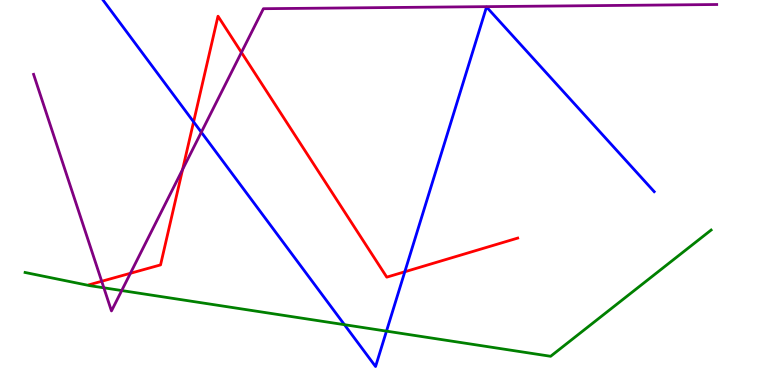[{'lines': ['blue', 'red'], 'intersections': [{'x': 2.5, 'y': 6.84}, {'x': 5.22, 'y': 2.94}]}, {'lines': ['green', 'red'], 'intersections': []}, {'lines': ['purple', 'red'], 'intersections': [{'x': 1.31, 'y': 2.69}, {'x': 1.68, 'y': 2.9}, {'x': 2.36, 'y': 5.6}, {'x': 3.12, 'y': 8.64}]}, {'lines': ['blue', 'green'], 'intersections': [{'x': 4.44, 'y': 1.57}, {'x': 4.99, 'y': 1.4}]}, {'lines': ['blue', 'purple'], 'intersections': [{'x': 2.6, 'y': 6.57}]}, {'lines': ['green', 'purple'], 'intersections': [{'x': 1.34, 'y': 2.52}, {'x': 1.57, 'y': 2.45}]}]